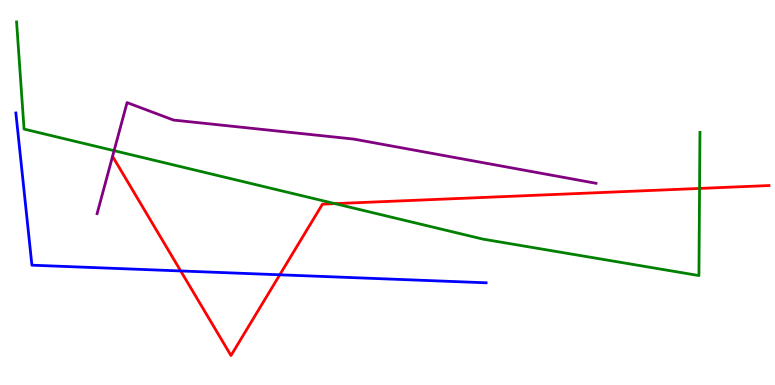[{'lines': ['blue', 'red'], 'intersections': [{'x': 2.33, 'y': 2.96}, {'x': 3.61, 'y': 2.86}]}, {'lines': ['green', 'red'], 'intersections': [{'x': 4.32, 'y': 4.71}, {'x': 9.03, 'y': 5.11}]}, {'lines': ['purple', 'red'], 'intersections': []}, {'lines': ['blue', 'green'], 'intersections': []}, {'lines': ['blue', 'purple'], 'intersections': []}, {'lines': ['green', 'purple'], 'intersections': [{'x': 1.47, 'y': 6.09}]}]